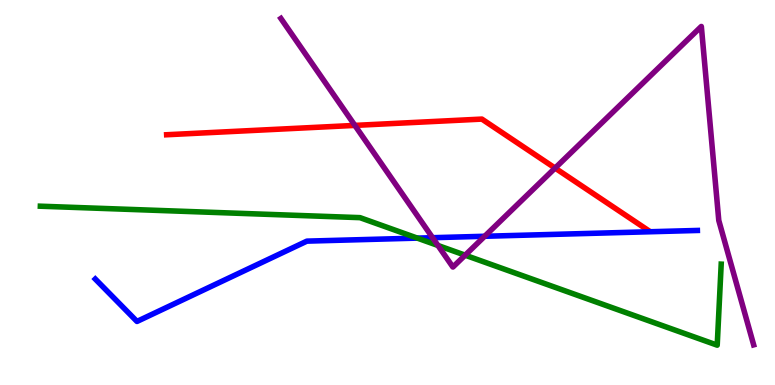[{'lines': ['blue', 'red'], 'intersections': []}, {'lines': ['green', 'red'], 'intersections': []}, {'lines': ['purple', 'red'], 'intersections': [{'x': 4.58, 'y': 6.74}, {'x': 7.16, 'y': 5.63}]}, {'lines': ['blue', 'green'], 'intersections': [{'x': 5.38, 'y': 3.82}]}, {'lines': ['blue', 'purple'], 'intersections': [{'x': 5.58, 'y': 3.83}, {'x': 6.25, 'y': 3.86}]}, {'lines': ['green', 'purple'], 'intersections': [{'x': 5.65, 'y': 3.62}, {'x': 6.0, 'y': 3.37}]}]